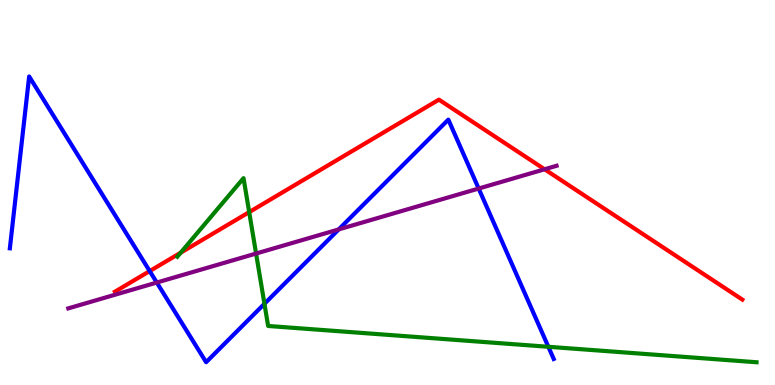[{'lines': ['blue', 'red'], 'intersections': [{'x': 1.93, 'y': 2.96}]}, {'lines': ['green', 'red'], 'intersections': [{'x': 2.33, 'y': 3.44}, {'x': 3.22, 'y': 4.49}]}, {'lines': ['purple', 'red'], 'intersections': [{'x': 7.03, 'y': 5.6}]}, {'lines': ['blue', 'green'], 'intersections': [{'x': 3.41, 'y': 2.11}, {'x': 7.08, 'y': 0.993}]}, {'lines': ['blue', 'purple'], 'intersections': [{'x': 2.02, 'y': 2.66}, {'x': 4.37, 'y': 4.04}, {'x': 6.18, 'y': 5.1}]}, {'lines': ['green', 'purple'], 'intersections': [{'x': 3.3, 'y': 3.41}]}]